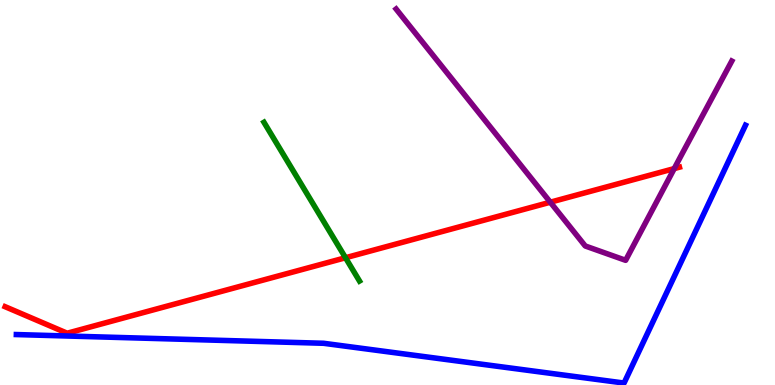[{'lines': ['blue', 'red'], 'intersections': []}, {'lines': ['green', 'red'], 'intersections': [{'x': 4.46, 'y': 3.31}]}, {'lines': ['purple', 'red'], 'intersections': [{'x': 7.1, 'y': 4.75}, {'x': 8.7, 'y': 5.62}]}, {'lines': ['blue', 'green'], 'intersections': []}, {'lines': ['blue', 'purple'], 'intersections': []}, {'lines': ['green', 'purple'], 'intersections': []}]